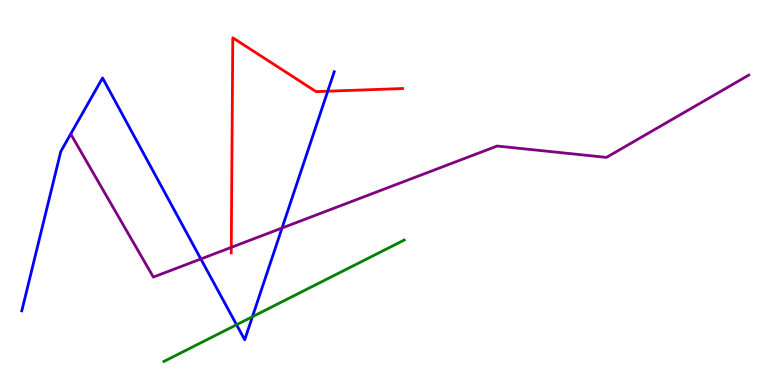[{'lines': ['blue', 'red'], 'intersections': [{'x': 4.23, 'y': 7.63}]}, {'lines': ['green', 'red'], 'intersections': []}, {'lines': ['purple', 'red'], 'intersections': [{'x': 2.98, 'y': 3.57}]}, {'lines': ['blue', 'green'], 'intersections': [{'x': 3.05, 'y': 1.56}, {'x': 3.26, 'y': 1.77}]}, {'lines': ['blue', 'purple'], 'intersections': [{'x': 2.59, 'y': 3.27}, {'x': 3.64, 'y': 4.08}]}, {'lines': ['green', 'purple'], 'intersections': []}]